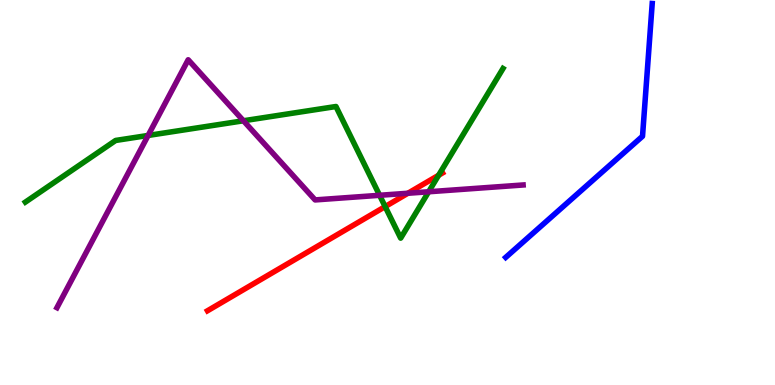[{'lines': ['blue', 'red'], 'intersections': []}, {'lines': ['green', 'red'], 'intersections': [{'x': 4.97, 'y': 4.63}, {'x': 5.66, 'y': 5.45}]}, {'lines': ['purple', 'red'], 'intersections': [{'x': 5.26, 'y': 4.98}]}, {'lines': ['blue', 'green'], 'intersections': []}, {'lines': ['blue', 'purple'], 'intersections': []}, {'lines': ['green', 'purple'], 'intersections': [{'x': 1.91, 'y': 6.48}, {'x': 3.14, 'y': 6.86}, {'x': 4.9, 'y': 4.93}, {'x': 5.53, 'y': 5.02}]}]